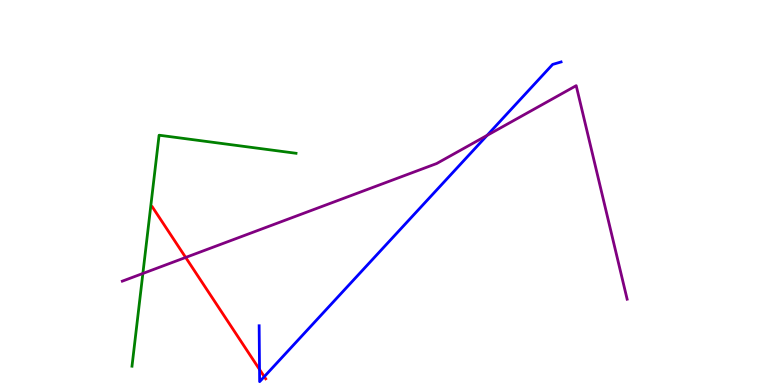[{'lines': ['blue', 'red'], 'intersections': [{'x': 3.35, 'y': 0.404}, {'x': 3.41, 'y': 0.217}]}, {'lines': ['green', 'red'], 'intersections': []}, {'lines': ['purple', 'red'], 'intersections': [{'x': 2.4, 'y': 3.31}]}, {'lines': ['blue', 'green'], 'intersections': []}, {'lines': ['blue', 'purple'], 'intersections': [{'x': 6.29, 'y': 6.48}]}, {'lines': ['green', 'purple'], 'intersections': [{'x': 1.84, 'y': 2.9}]}]